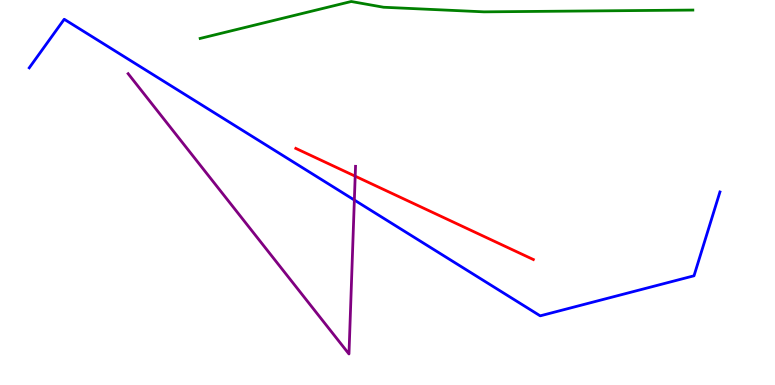[{'lines': ['blue', 'red'], 'intersections': []}, {'lines': ['green', 'red'], 'intersections': []}, {'lines': ['purple', 'red'], 'intersections': [{'x': 4.58, 'y': 5.42}]}, {'lines': ['blue', 'green'], 'intersections': []}, {'lines': ['blue', 'purple'], 'intersections': [{'x': 4.57, 'y': 4.8}]}, {'lines': ['green', 'purple'], 'intersections': []}]